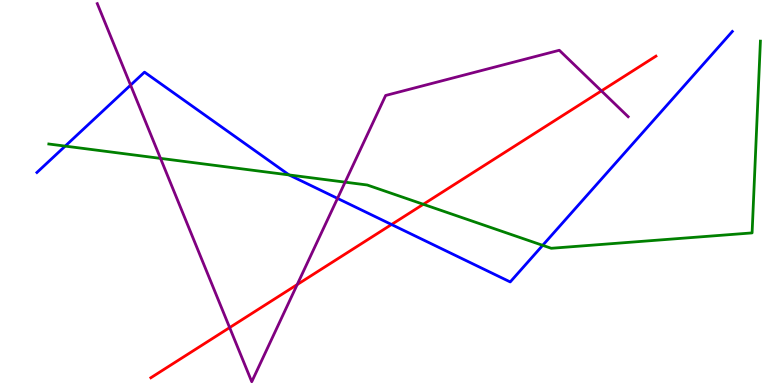[{'lines': ['blue', 'red'], 'intersections': [{'x': 5.05, 'y': 4.17}]}, {'lines': ['green', 'red'], 'intersections': [{'x': 5.46, 'y': 4.69}]}, {'lines': ['purple', 'red'], 'intersections': [{'x': 2.96, 'y': 1.49}, {'x': 3.83, 'y': 2.61}, {'x': 7.76, 'y': 7.64}]}, {'lines': ['blue', 'green'], 'intersections': [{'x': 0.841, 'y': 6.2}, {'x': 3.73, 'y': 5.46}, {'x': 7.0, 'y': 3.63}]}, {'lines': ['blue', 'purple'], 'intersections': [{'x': 1.68, 'y': 7.79}, {'x': 4.36, 'y': 4.85}]}, {'lines': ['green', 'purple'], 'intersections': [{'x': 2.07, 'y': 5.89}, {'x': 4.45, 'y': 5.27}]}]